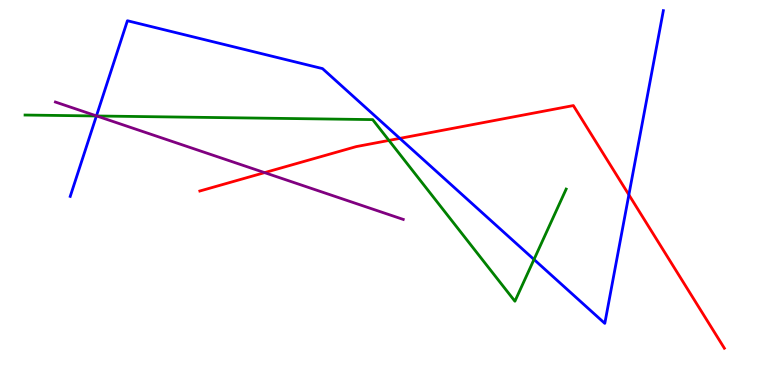[{'lines': ['blue', 'red'], 'intersections': [{'x': 5.16, 'y': 6.41}, {'x': 8.11, 'y': 4.94}]}, {'lines': ['green', 'red'], 'intersections': [{'x': 5.02, 'y': 6.35}]}, {'lines': ['purple', 'red'], 'intersections': [{'x': 3.41, 'y': 5.52}]}, {'lines': ['blue', 'green'], 'intersections': [{'x': 1.24, 'y': 6.99}, {'x': 6.89, 'y': 3.26}]}, {'lines': ['blue', 'purple'], 'intersections': [{'x': 1.24, 'y': 6.99}]}, {'lines': ['green', 'purple'], 'intersections': [{'x': 1.25, 'y': 6.99}]}]